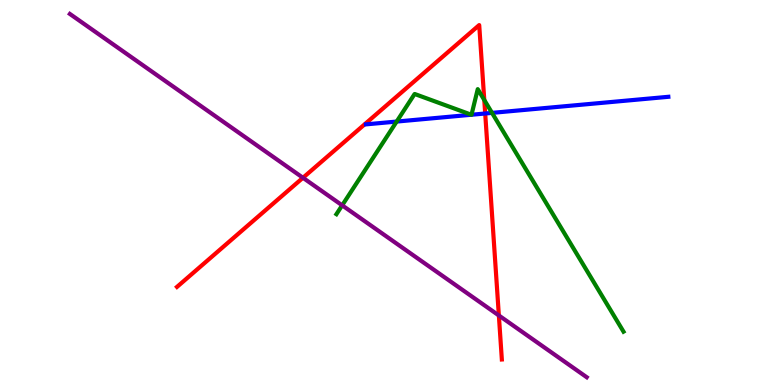[{'lines': ['blue', 'red'], 'intersections': [{'x': 6.26, 'y': 7.05}]}, {'lines': ['green', 'red'], 'intersections': [{'x': 6.25, 'y': 7.4}]}, {'lines': ['purple', 'red'], 'intersections': [{'x': 3.91, 'y': 5.38}, {'x': 6.44, 'y': 1.81}]}, {'lines': ['blue', 'green'], 'intersections': [{'x': 5.12, 'y': 6.84}, {'x': 6.08, 'y': 7.02}, {'x': 6.08, 'y': 7.02}, {'x': 6.35, 'y': 7.07}]}, {'lines': ['blue', 'purple'], 'intersections': []}, {'lines': ['green', 'purple'], 'intersections': [{'x': 4.42, 'y': 4.67}]}]